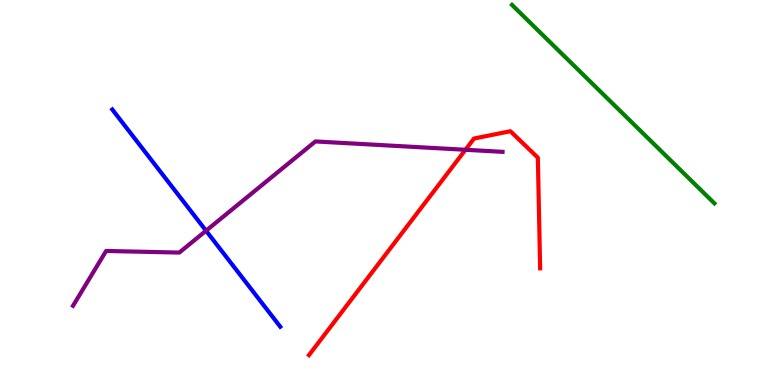[{'lines': ['blue', 'red'], 'intersections': []}, {'lines': ['green', 'red'], 'intersections': []}, {'lines': ['purple', 'red'], 'intersections': [{'x': 6.01, 'y': 6.11}]}, {'lines': ['blue', 'green'], 'intersections': []}, {'lines': ['blue', 'purple'], 'intersections': [{'x': 2.66, 'y': 4.01}]}, {'lines': ['green', 'purple'], 'intersections': []}]